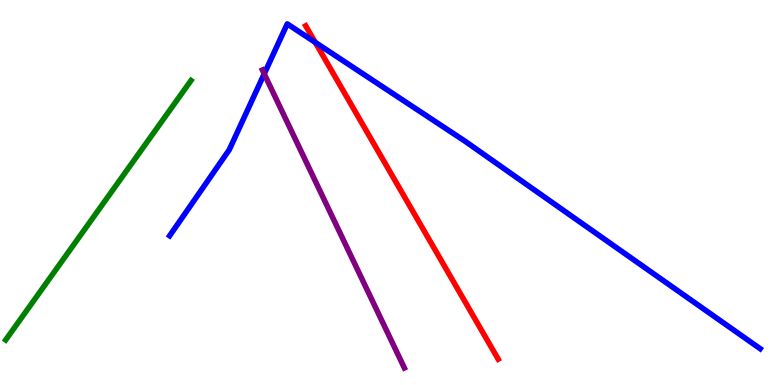[{'lines': ['blue', 'red'], 'intersections': [{'x': 4.07, 'y': 8.9}]}, {'lines': ['green', 'red'], 'intersections': []}, {'lines': ['purple', 'red'], 'intersections': []}, {'lines': ['blue', 'green'], 'intersections': []}, {'lines': ['blue', 'purple'], 'intersections': [{'x': 3.41, 'y': 8.08}]}, {'lines': ['green', 'purple'], 'intersections': []}]